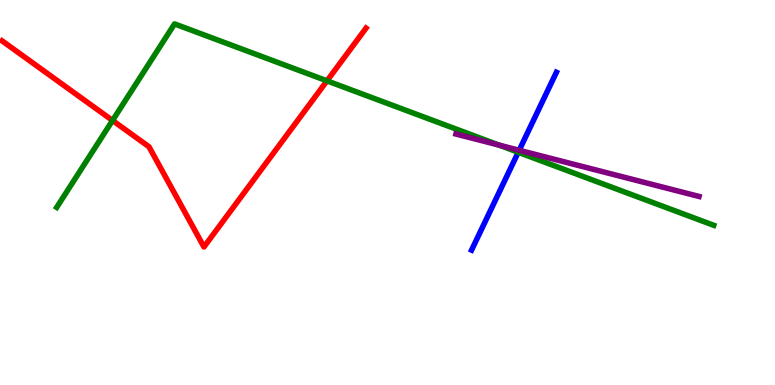[{'lines': ['blue', 'red'], 'intersections': []}, {'lines': ['green', 'red'], 'intersections': [{'x': 1.45, 'y': 6.87}, {'x': 4.22, 'y': 7.9}]}, {'lines': ['purple', 'red'], 'intersections': []}, {'lines': ['blue', 'green'], 'intersections': [{'x': 6.69, 'y': 6.04}]}, {'lines': ['blue', 'purple'], 'intersections': [{'x': 6.7, 'y': 6.1}]}, {'lines': ['green', 'purple'], 'intersections': [{'x': 6.44, 'y': 6.23}]}]